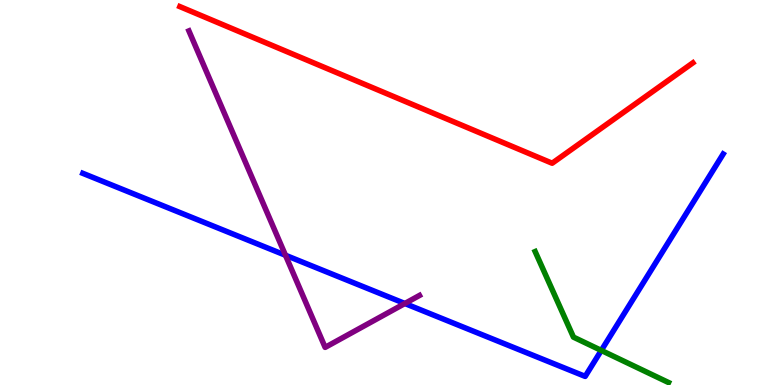[{'lines': ['blue', 'red'], 'intersections': []}, {'lines': ['green', 'red'], 'intersections': []}, {'lines': ['purple', 'red'], 'intersections': []}, {'lines': ['blue', 'green'], 'intersections': [{'x': 7.76, 'y': 0.898}]}, {'lines': ['blue', 'purple'], 'intersections': [{'x': 3.68, 'y': 3.37}, {'x': 5.22, 'y': 2.12}]}, {'lines': ['green', 'purple'], 'intersections': []}]